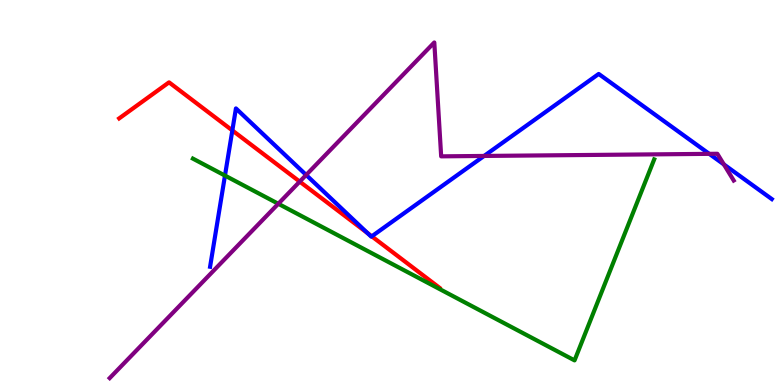[{'lines': ['blue', 'red'], 'intersections': [{'x': 3.0, 'y': 6.61}, {'x': 4.74, 'y': 3.94}, {'x': 4.8, 'y': 3.86}]}, {'lines': ['green', 'red'], 'intersections': []}, {'lines': ['purple', 'red'], 'intersections': [{'x': 3.87, 'y': 5.28}]}, {'lines': ['blue', 'green'], 'intersections': [{'x': 2.9, 'y': 5.44}]}, {'lines': ['blue', 'purple'], 'intersections': [{'x': 3.95, 'y': 5.46}, {'x': 6.25, 'y': 5.95}, {'x': 9.15, 'y': 6.0}, {'x': 9.34, 'y': 5.73}]}, {'lines': ['green', 'purple'], 'intersections': [{'x': 3.59, 'y': 4.71}]}]